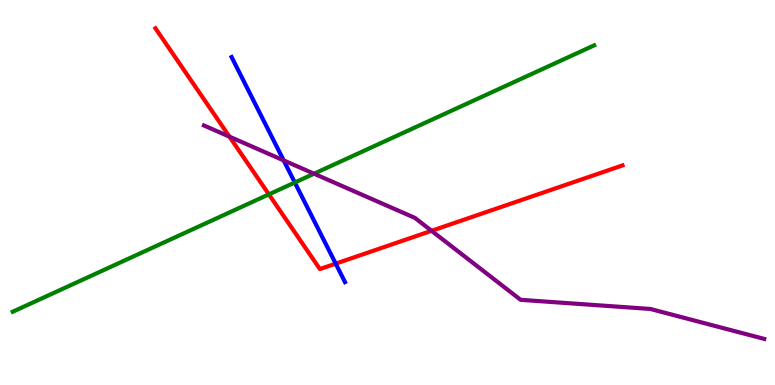[{'lines': ['blue', 'red'], 'intersections': [{'x': 4.33, 'y': 3.15}]}, {'lines': ['green', 'red'], 'intersections': [{'x': 3.47, 'y': 4.95}]}, {'lines': ['purple', 'red'], 'intersections': [{'x': 2.96, 'y': 6.45}, {'x': 5.57, 'y': 4.0}]}, {'lines': ['blue', 'green'], 'intersections': [{'x': 3.8, 'y': 5.26}]}, {'lines': ['blue', 'purple'], 'intersections': [{'x': 3.66, 'y': 5.83}]}, {'lines': ['green', 'purple'], 'intersections': [{'x': 4.05, 'y': 5.49}]}]